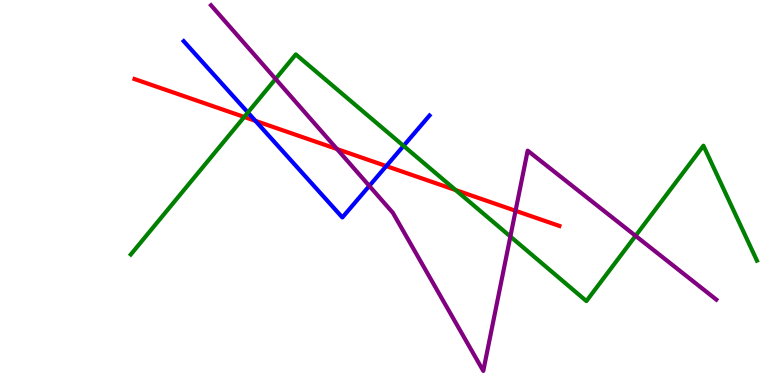[{'lines': ['blue', 'red'], 'intersections': [{'x': 3.3, 'y': 6.86}, {'x': 4.98, 'y': 5.69}]}, {'lines': ['green', 'red'], 'intersections': [{'x': 3.15, 'y': 6.96}, {'x': 5.88, 'y': 5.06}]}, {'lines': ['purple', 'red'], 'intersections': [{'x': 4.35, 'y': 6.13}, {'x': 6.65, 'y': 4.53}]}, {'lines': ['blue', 'green'], 'intersections': [{'x': 3.2, 'y': 7.08}, {'x': 5.21, 'y': 6.21}]}, {'lines': ['blue', 'purple'], 'intersections': [{'x': 4.77, 'y': 5.17}]}, {'lines': ['green', 'purple'], 'intersections': [{'x': 3.56, 'y': 7.95}, {'x': 6.59, 'y': 3.86}, {'x': 8.2, 'y': 3.87}]}]